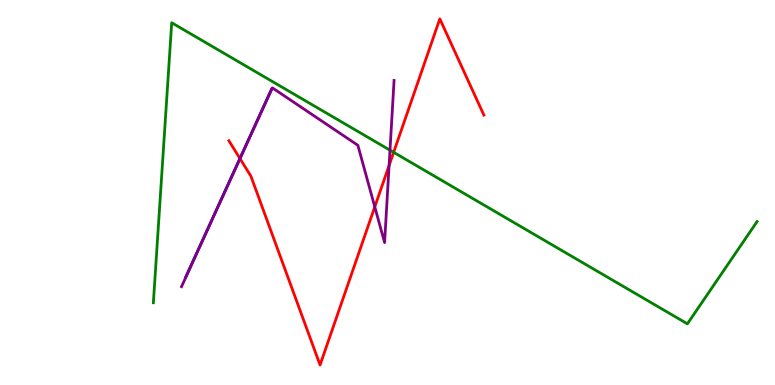[{'lines': ['blue', 'red'], 'intersections': [{'x': 3.1, 'y': 5.88}]}, {'lines': ['green', 'red'], 'intersections': [{'x': 5.08, 'y': 6.04}]}, {'lines': ['purple', 'red'], 'intersections': [{'x': 3.1, 'y': 5.88}, {'x': 4.84, 'y': 4.63}, {'x': 5.02, 'y': 5.7}]}, {'lines': ['blue', 'green'], 'intersections': []}, {'lines': ['blue', 'purple'], 'intersections': []}, {'lines': ['green', 'purple'], 'intersections': [{'x': 5.03, 'y': 6.1}]}]